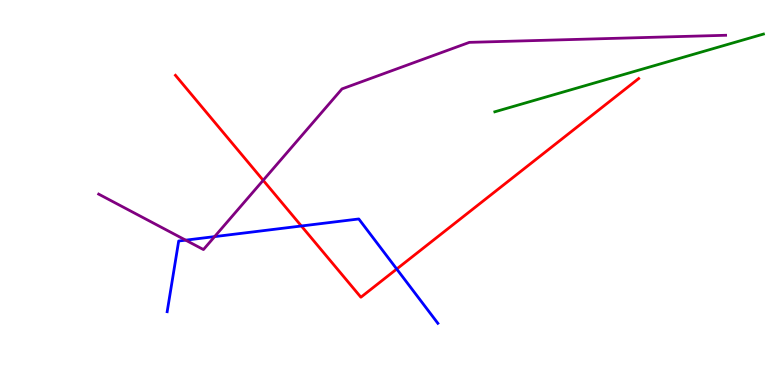[{'lines': ['blue', 'red'], 'intersections': [{'x': 3.89, 'y': 4.13}, {'x': 5.12, 'y': 3.01}]}, {'lines': ['green', 'red'], 'intersections': []}, {'lines': ['purple', 'red'], 'intersections': [{'x': 3.4, 'y': 5.32}]}, {'lines': ['blue', 'green'], 'intersections': []}, {'lines': ['blue', 'purple'], 'intersections': [{'x': 2.4, 'y': 3.76}, {'x': 2.77, 'y': 3.85}]}, {'lines': ['green', 'purple'], 'intersections': []}]